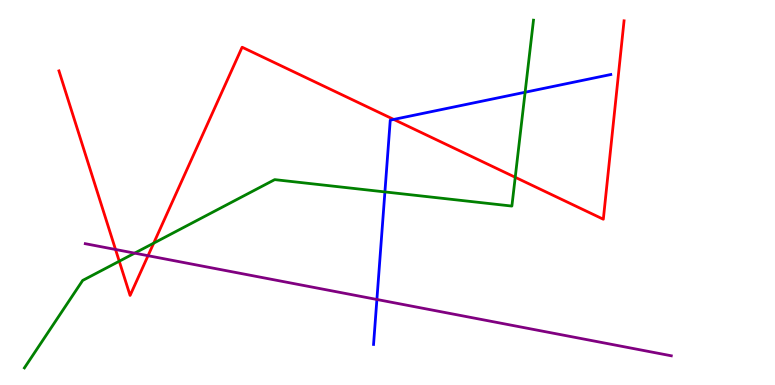[{'lines': ['blue', 'red'], 'intersections': [{'x': 5.08, 'y': 6.9}]}, {'lines': ['green', 'red'], 'intersections': [{'x': 1.54, 'y': 3.21}, {'x': 1.98, 'y': 3.68}, {'x': 6.65, 'y': 5.4}]}, {'lines': ['purple', 'red'], 'intersections': [{'x': 1.49, 'y': 3.52}, {'x': 1.91, 'y': 3.36}]}, {'lines': ['blue', 'green'], 'intersections': [{'x': 4.97, 'y': 5.02}, {'x': 6.78, 'y': 7.6}]}, {'lines': ['blue', 'purple'], 'intersections': [{'x': 4.86, 'y': 2.22}]}, {'lines': ['green', 'purple'], 'intersections': [{'x': 1.74, 'y': 3.42}]}]